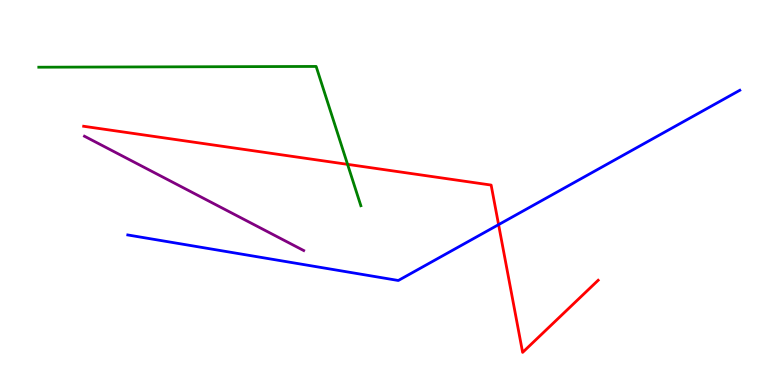[{'lines': ['blue', 'red'], 'intersections': [{'x': 6.43, 'y': 4.17}]}, {'lines': ['green', 'red'], 'intersections': [{'x': 4.48, 'y': 5.73}]}, {'lines': ['purple', 'red'], 'intersections': []}, {'lines': ['blue', 'green'], 'intersections': []}, {'lines': ['blue', 'purple'], 'intersections': []}, {'lines': ['green', 'purple'], 'intersections': []}]